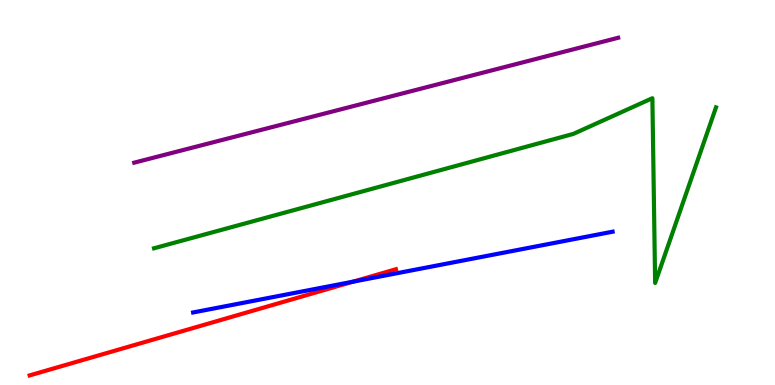[{'lines': ['blue', 'red'], 'intersections': [{'x': 4.56, 'y': 2.68}]}, {'lines': ['green', 'red'], 'intersections': []}, {'lines': ['purple', 'red'], 'intersections': []}, {'lines': ['blue', 'green'], 'intersections': []}, {'lines': ['blue', 'purple'], 'intersections': []}, {'lines': ['green', 'purple'], 'intersections': []}]